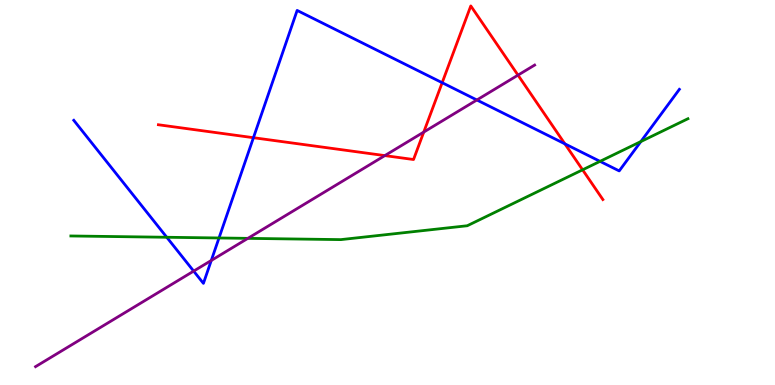[{'lines': ['blue', 'red'], 'intersections': [{'x': 3.27, 'y': 6.42}, {'x': 5.71, 'y': 7.85}, {'x': 7.29, 'y': 6.26}]}, {'lines': ['green', 'red'], 'intersections': [{'x': 7.52, 'y': 5.59}]}, {'lines': ['purple', 'red'], 'intersections': [{'x': 4.97, 'y': 5.96}, {'x': 5.47, 'y': 6.57}, {'x': 6.68, 'y': 8.05}]}, {'lines': ['blue', 'green'], 'intersections': [{'x': 2.15, 'y': 3.84}, {'x': 2.83, 'y': 3.82}, {'x': 7.74, 'y': 5.81}, {'x': 8.27, 'y': 6.32}]}, {'lines': ['blue', 'purple'], 'intersections': [{'x': 2.5, 'y': 2.96}, {'x': 2.73, 'y': 3.23}, {'x': 6.15, 'y': 7.4}]}, {'lines': ['green', 'purple'], 'intersections': [{'x': 3.2, 'y': 3.81}]}]